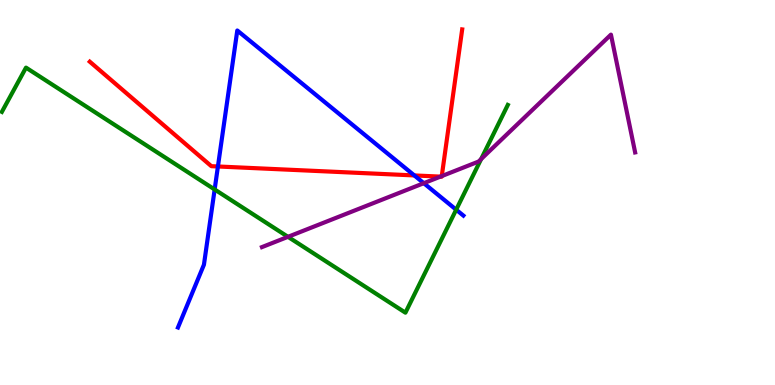[{'lines': ['blue', 'red'], 'intersections': [{'x': 2.81, 'y': 5.68}, {'x': 5.35, 'y': 5.44}]}, {'lines': ['green', 'red'], 'intersections': []}, {'lines': ['purple', 'red'], 'intersections': [{'x': 5.68, 'y': 5.41}, {'x': 5.7, 'y': 5.43}]}, {'lines': ['blue', 'green'], 'intersections': [{'x': 2.77, 'y': 5.08}, {'x': 5.89, 'y': 4.55}]}, {'lines': ['blue', 'purple'], 'intersections': [{'x': 5.47, 'y': 5.24}]}, {'lines': ['green', 'purple'], 'intersections': [{'x': 3.72, 'y': 3.85}, {'x': 6.21, 'y': 5.87}]}]